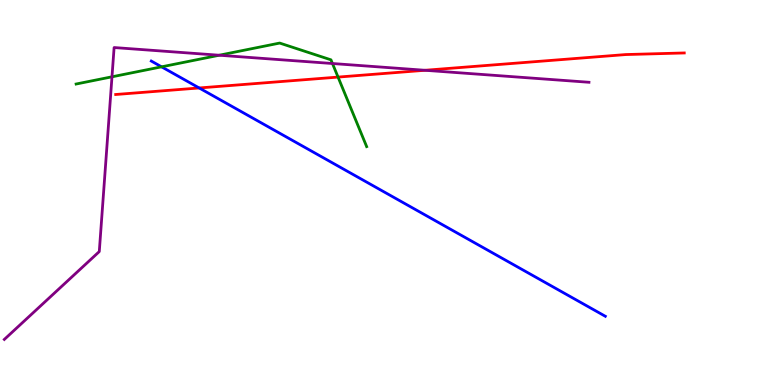[{'lines': ['blue', 'red'], 'intersections': [{'x': 2.57, 'y': 7.72}]}, {'lines': ['green', 'red'], 'intersections': [{'x': 4.36, 'y': 8.0}]}, {'lines': ['purple', 'red'], 'intersections': [{'x': 5.48, 'y': 8.17}]}, {'lines': ['blue', 'green'], 'intersections': [{'x': 2.08, 'y': 8.26}]}, {'lines': ['blue', 'purple'], 'intersections': []}, {'lines': ['green', 'purple'], 'intersections': [{'x': 1.44, 'y': 8.0}, {'x': 2.83, 'y': 8.57}, {'x': 4.29, 'y': 8.35}]}]